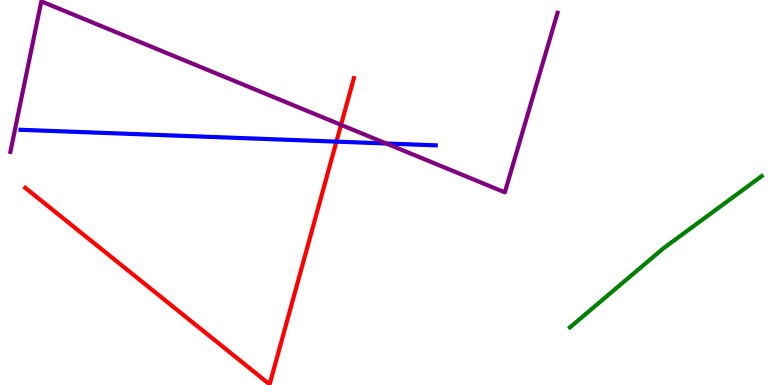[{'lines': ['blue', 'red'], 'intersections': [{'x': 4.34, 'y': 6.32}]}, {'lines': ['green', 'red'], 'intersections': []}, {'lines': ['purple', 'red'], 'intersections': [{'x': 4.4, 'y': 6.76}]}, {'lines': ['blue', 'green'], 'intersections': []}, {'lines': ['blue', 'purple'], 'intersections': [{'x': 4.98, 'y': 6.27}]}, {'lines': ['green', 'purple'], 'intersections': []}]